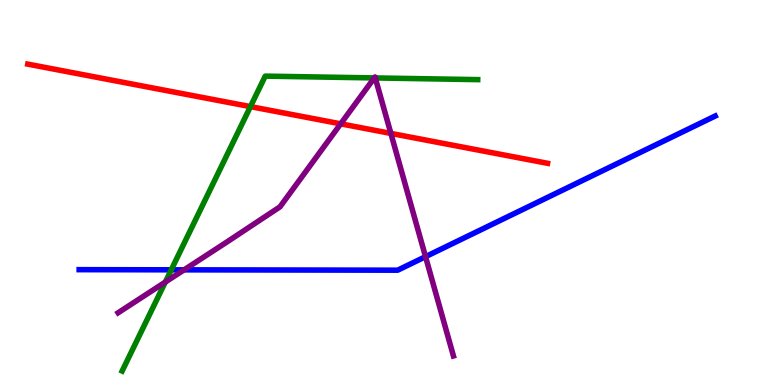[{'lines': ['blue', 'red'], 'intersections': []}, {'lines': ['green', 'red'], 'intersections': [{'x': 3.23, 'y': 7.23}]}, {'lines': ['purple', 'red'], 'intersections': [{'x': 4.4, 'y': 6.78}, {'x': 5.04, 'y': 6.53}]}, {'lines': ['blue', 'green'], 'intersections': [{'x': 2.21, 'y': 2.99}]}, {'lines': ['blue', 'purple'], 'intersections': [{'x': 2.38, 'y': 2.99}, {'x': 5.49, 'y': 3.33}]}, {'lines': ['green', 'purple'], 'intersections': [{'x': 2.13, 'y': 2.67}, {'x': 4.83, 'y': 7.98}, {'x': 4.84, 'y': 7.98}]}]